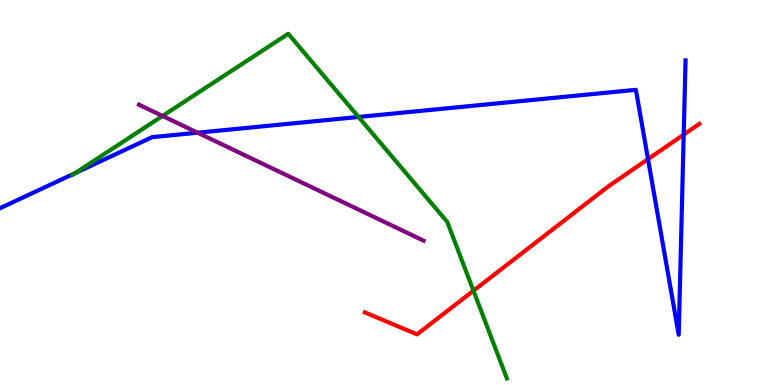[{'lines': ['blue', 'red'], 'intersections': [{'x': 8.36, 'y': 5.87}, {'x': 8.82, 'y': 6.5}]}, {'lines': ['green', 'red'], 'intersections': [{'x': 6.11, 'y': 2.45}]}, {'lines': ['purple', 'red'], 'intersections': []}, {'lines': ['blue', 'green'], 'intersections': [{'x': 0.967, 'y': 5.5}, {'x': 4.63, 'y': 6.96}]}, {'lines': ['blue', 'purple'], 'intersections': [{'x': 2.55, 'y': 6.55}]}, {'lines': ['green', 'purple'], 'intersections': [{'x': 2.1, 'y': 6.99}]}]